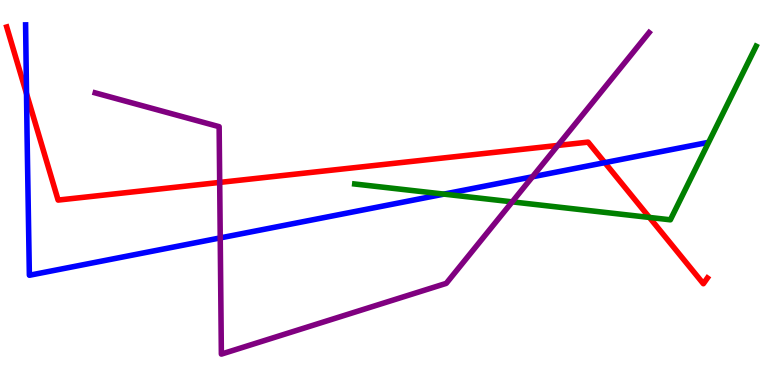[{'lines': ['blue', 'red'], 'intersections': [{'x': 0.342, 'y': 7.57}, {'x': 7.8, 'y': 5.78}]}, {'lines': ['green', 'red'], 'intersections': [{'x': 8.38, 'y': 4.35}]}, {'lines': ['purple', 'red'], 'intersections': [{'x': 2.83, 'y': 5.26}, {'x': 7.2, 'y': 6.22}]}, {'lines': ['blue', 'green'], 'intersections': [{'x': 5.73, 'y': 4.96}]}, {'lines': ['blue', 'purple'], 'intersections': [{'x': 2.84, 'y': 3.82}, {'x': 6.87, 'y': 5.41}]}, {'lines': ['green', 'purple'], 'intersections': [{'x': 6.61, 'y': 4.76}]}]